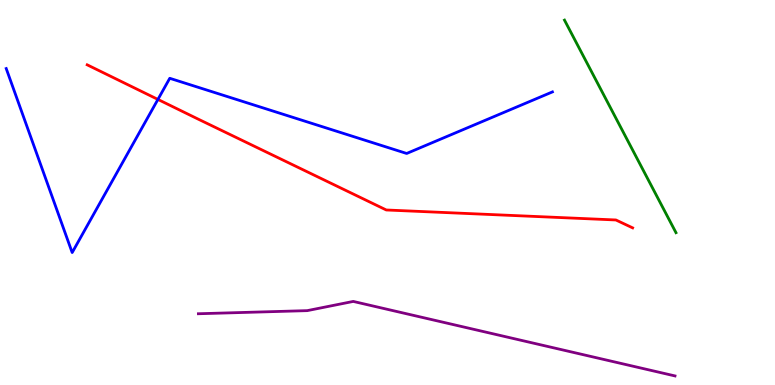[{'lines': ['blue', 'red'], 'intersections': [{'x': 2.04, 'y': 7.42}]}, {'lines': ['green', 'red'], 'intersections': []}, {'lines': ['purple', 'red'], 'intersections': []}, {'lines': ['blue', 'green'], 'intersections': []}, {'lines': ['blue', 'purple'], 'intersections': []}, {'lines': ['green', 'purple'], 'intersections': []}]